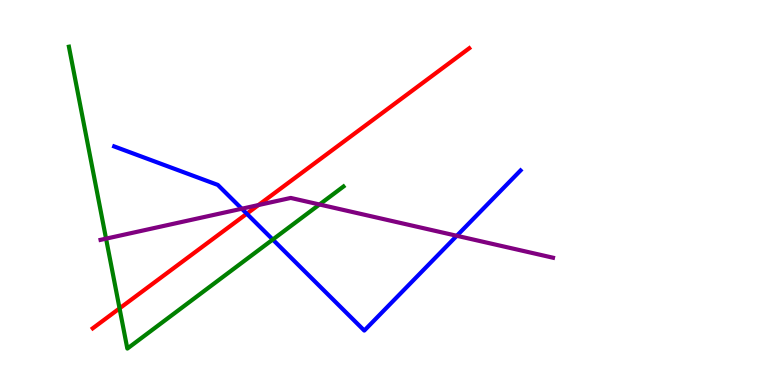[{'lines': ['blue', 'red'], 'intersections': [{'x': 3.18, 'y': 4.45}]}, {'lines': ['green', 'red'], 'intersections': [{'x': 1.54, 'y': 1.99}]}, {'lines': ['purple', 'red'], 'intersections': [{'x': 3.33, 'y': 4.67}]}, {'lines': ['blue', 'green'], 'intersections': [{'x': 3.52, 'y': 3.78}]}, {'lines': ['blue', 'purple'], 'intersections': [{'x': 3.12, 'y': 4.58}, {'x': 5.89, 'y': 3.88}]}, {'lines': ['green', 'purple'], 'intersections': [{'x': 1.37, 'y': 3.8}, {'x': 4.12, 'y': 4.69}]}]